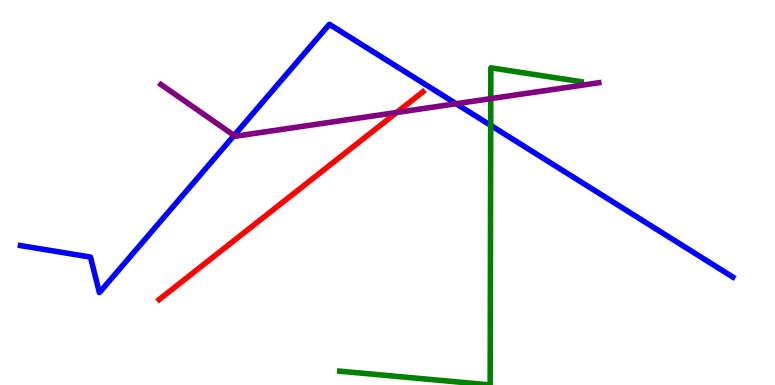[{'lines': ['blue', 'red'], 'intersections': []}, {'lines': ['green', 'red'], 'intersections': []}, {'lines': ['purple', 'red'], 'intersections': [{'x': 5.12, 'y': 7.08}]}, {'lines': ['blue', 'green'], 'intersections': [{'x': 6.33, 'y': 6.74}]}, {'lines': ['blue', 'purple'], 'intersections': [{'x': 3.02, 'y': 6.48}, {'x': 5.89, 'y': 7.31}]}, {'lines': ['green', 'purple'], 'intersections': [{'x': 6.33, 'y': 7.44}]}]